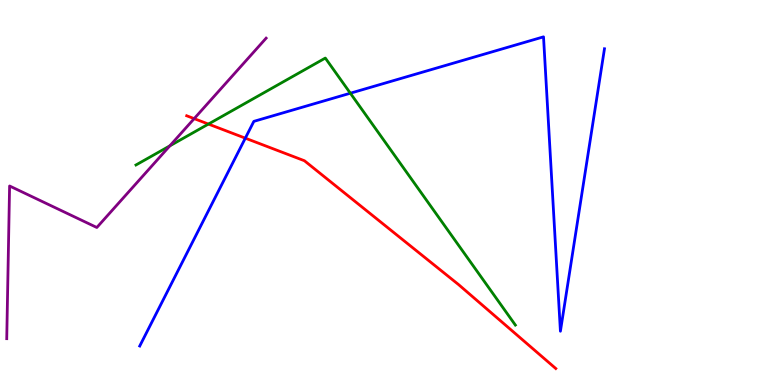[{'lines': ['blue', 'red'], 'intersections': [{'x': 3.17, 'y': 6.41}]}, {'lines': ['green', 'red'], 'intersections': [{'x': 2.69, 'y': 6.78}]}, {'lines': ['purple', 'red'], 'intersections': [{'x': 2.51, 'y': 6.92}]}, {'lines': ['blue', 'green'], 'intersections': [{'x': 4.52, 'y': 7.58}]}, {'lines': ['blue', 'purple'], 'intersections': []}, {'lines': ['green', 'purple'], 'intersections': [{'x': 2.19, 'y': 6.21}]}]